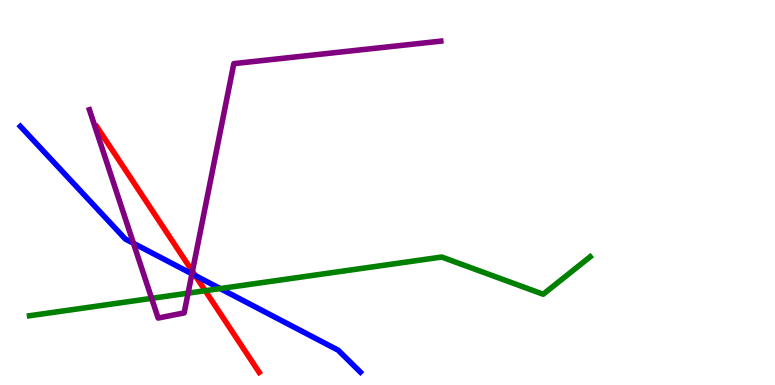[{'lines': ['blue', 'red'], 'intersections': [{'x': 2.52, 'y': 2.84}]}, {'lines': ['green', 'red'], 'intersections': [{'x': 2.65, 'y': 2.45}]}, {'lines': ['purple', 'red'], 'intersections': [{'x': 2.48, 'y': 2.95}]}, {'lines': ['blue', 'green'], 'intersections': [{'x': 2.84, 'y': 2.5}]}, {'lines': ['blue', 'purple'], 'intersections': [{'x': 1.72, 'y': 3.68}, {'x': 2.48, 'y': 2.89}]}, {'lines': ['green', 'purple'], 'intersections': [{'x': 1.96, 'y': 2.25}, {'x': 2.43, 'y': 2.39}]}]